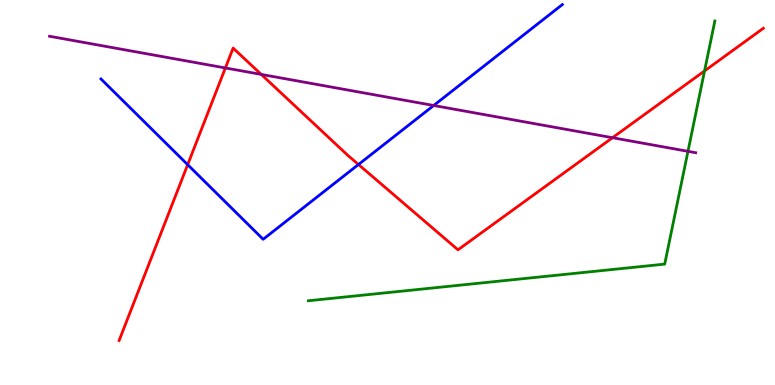[{'lines': ['blue', 'red'], 'intersections': [{'x': 2.42, 'y': 5.72}, {'x': 4.63, 'y': 5.73}]}, {'lines': ['green', 'red'], 'intersections': [{'x': 9.09, 'y': 8.16}]}, {'lines': ['purple', 'red'], 'intersections': [{'x': 2.91, 'y': 8.24}, {'x': 3.37, 'y': 8.07}, {'x': 7.9, 'y': 6.42}]}, {'lines': ['blue', 'green'], 'intersections': []}, {'lines': ['blue', 'purple'], 'intersections': [{'x': 5.6, 'y': 7.26}]}, {'lines': ['green', 'purple'], 'intersections': [{'x': 8.88, 'y': 6.07}]}]